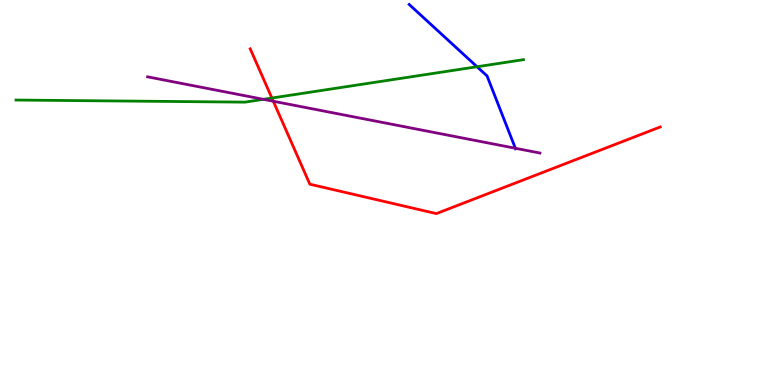[{'lines': ['blue', 'red'], 'intersections': []}, {'lines': ['green', 'red'], 'intersections': [{'x': 3.51, 'y': 7.45}]}, {'lines': ['purple', 'red'], 'intersections': [{'x': 3.53, 'y': 7.37}]}, {'lines': ['blue', 'green'], 'intersections': [{'x': 6.16, 'y': 8.27}]}, {'lines': ['blue', 'purple'], 'intersections': [{'x': 6.65, 'y': 6.15}]}, {'lines': ['green', 'purple'], 'intersections': [{'x': 3.4, 'y': 7.42}]}]